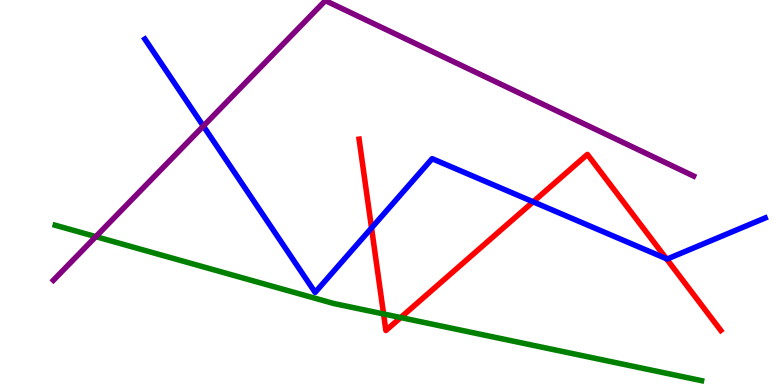[{'lines': ['blue', 'red'], 'intersections': [{'x': 4.79, 'y': 4.08}, {'x': 6.88, 'y': 4.76}, {'x': 8.6, 'y': 3.28}]}, {'lines': ['green', 'red'], 'intersections': [{'x': 4.95, 'y': 1.85}, {'x': 5.17, 'y': 1.75}]}, {'lines': ['purple', 'red'], 'intersections': []}, {'lines': ['blue', 'green'], 'intersections': []}, {'lines': ['blue', 'purple'], 'intersections': [{'x': 2.62, 'y': 6.73}]}, {'lines': ['green', 'purple'], 'intersections': [{'x': 1.24, 'y': 3.85}]}]